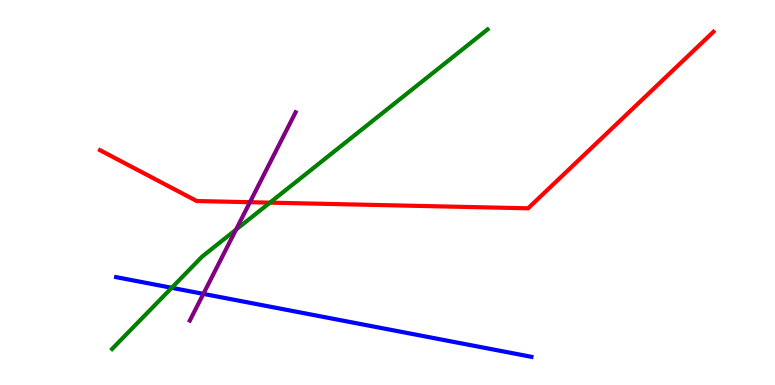[{'lines': ['blue', 'red'], 'intersections': []}, {'lines': ['green', 'red'], 'intersections': [{'x': 3.48, 'y': 4.74}]}, {'lines': ['purple', 'red'], 'intersections': [{'x': 3.23, 'y': 4.75}]}, {'lines': ['blue', 'green'], 'intersections': [{'x': 2.22, 'y': 2.52}]}, {'lines': ['blue', 'purple'], 'intersections': [{'x': 2.62, 'y': 2.37}]}, {'lines': ['green', 'purple'], 'intersections': [{'x': 3.05, 'y': 4.04}]}]